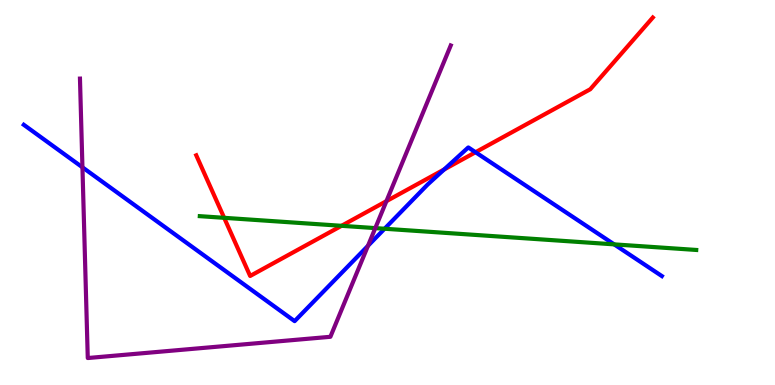[{'lines': ['blue', 'red'], 'intersections': [{'x': 5.73, 'y': 5.6}, {'x': 6.14, 'y': 6.05}]}, {'lines': ['green', 'red'], 'intersections': [{'x': 2.89, 'y': 4.34}, {'x': 4.41, 'y': 4.13}]}, {'lines': ['purple', 'red'], 'intersections': [{'x': 4.99, 'y': 4.78}]}, {'lines': ['blue', 'green'], 'intersections': [{'x': 4.96, 'y': 4.06}, {'x': 7.92, 'y': 3.65}]}, {'lines': ['blue', 'purple'], 'intersections': [{'x': 1.06, 'y': 5.65}, {'x': 4.75, 'y': 3.62}]}, {'lines': ['green', 'purple'], 'intersections': [{'x': 4.84, 'y': 4.08}]}]